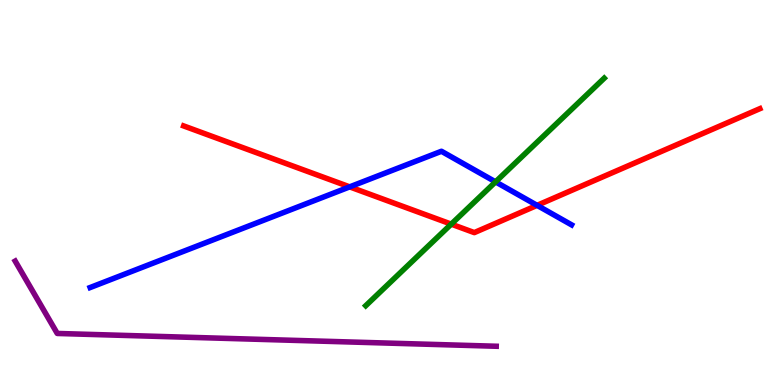[{'lines': ['blue', 'red'], 'intersections': [{'x': 4.51, 'y': 5.15}, {'x': 6.93, 'y': 4.67}]}, {'lines': ['green', 'red'], 'intersections': [{'x': 5.82, 'y': 4.18}]}, {'lines': ['purple', 'red'], 'intersections': []}, {'lines': ['blue', 'green'], 'intersections': [{'x': 6.39, 'y': 5.28}]}, {'lines': ['blue', 'purple'], 'intersections': []}, {'lines': ['green', 'purple'], 'intersections': []}]